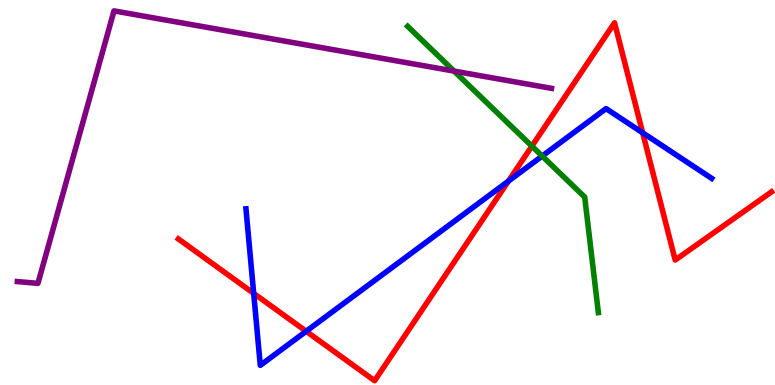[{'lines': ['blue', 'red'], 'intersections': [{'x': 3.27, 'y': 2.38}, {'x': 3.95, 'y': 1.4}, {'x': 6.56, 'y': 5.3}, {'x': 8.29, 'y': 6.55}]}, {'lines': ['green', 'red'], 'intersections': [{'x': 6.86, 'y': 6.2}]}, {'lines': ['purple', 'red'], 'intersections': []}, {'lines': ['blue', 'green'], 'intersections': [{'x': 7.0, 'y': 5.95}]}, {'lines': ['blue', 'purple'], 'intersections': []}, {'lines': ['green', 'purple'], 'intersections': [{'x': 5.86, 'y': 8.15}]}]